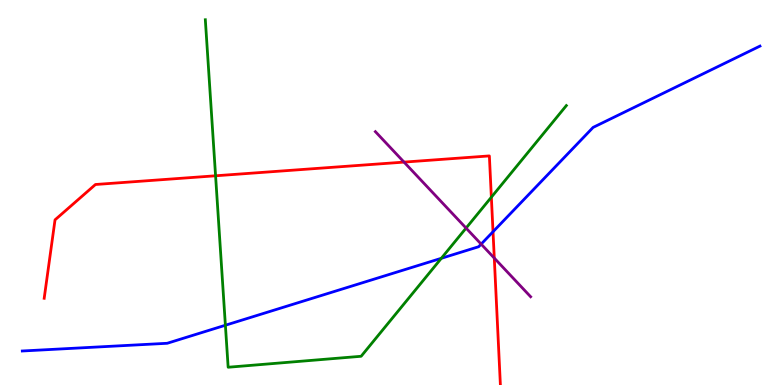[{'lines': ['blue', 'red'], 'intersections': [{'x': 6.36, 'y': 3.98}]}, {'lines': ['green', 'red'], 'intersections': [{'x': 2.78, 'y': 5.43}, {'x': 6.34, 'y': 4.88}]}, {'lines': ['purple', 'red'], 'intersections': [{'x': 5.21, 'y': 5.79}, {'x': 6.38, 'y': 3.3}]}, {'lines': ['blue', 'green'], 'intersections': [{'x': 2.91, 'y': 1.55}, {'x': 5.69, 'y': 3.29}]}, {'lines': ['blue', 'purple'], 'intersections': [{'x': 6.21, 'y': 3.66}]}, {'lines': ['green', 'purple'], 'intersections': [{'x': 6.01, 'y': 4.08}]}]